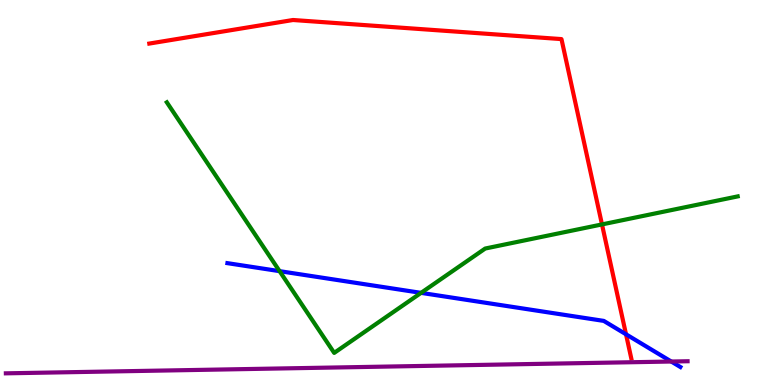[{'lines': ['blue', 'red'], 'intersections': [{'x': 8.08, 'y': 1.32}]}, {'lines': ['green', 'red'], 'intersections': [{'x': 7.77, 'y': 4.17}]}, {'lines': ['purple', 'red'], 'intersections': []}, {'lines': ['blue', 'green'], 'intersections': [{'x': 3.61, 'y': 2.96}, {'x': 5.43, 'y': 2.39}]}, {'lines': ['blue', 'purple'], 'intersections': [{'x': 8.66, 'y': 0.61}]}, {'lines': ['green', 'purple'], 'intersections': []}]